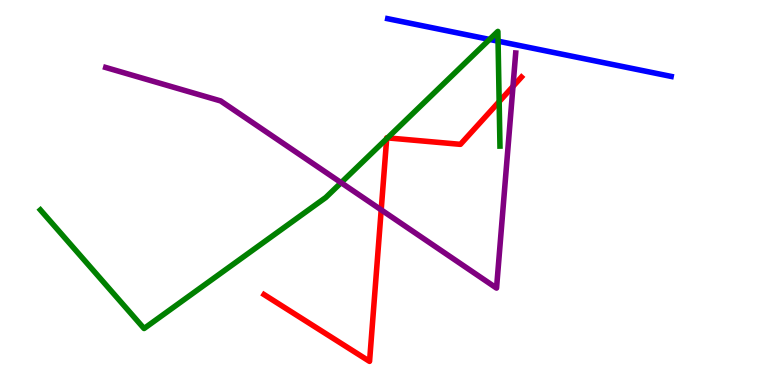[{'lines': ['blue', 'red'], 'intersections': []}, {'lines': ['green', 'red'], 'intersections': [{'x': 4.99, 'y': 6.4}, {'x': 5.0, 'y': 6.42}, {'x': 6.44, 'y': 7.36}]}, {'lines': ['purple', 'red'], 'intersections': [{'x': 4.92, 'y': 4.55}, {'x': 6.62, 'y': 7.76}]}, {'lines': ['blue', 'green'], 'intersections': [{'x': 6.32, 'y': 8.98}, {'x': 6.43, 'y': 8.93}]}, {'lines': ['blue', 'purple'], 'intersections': []}, {'lines': ['green', 'purple'], 'intersections': [{'x': 4.4, 'y': 5.26}]}]